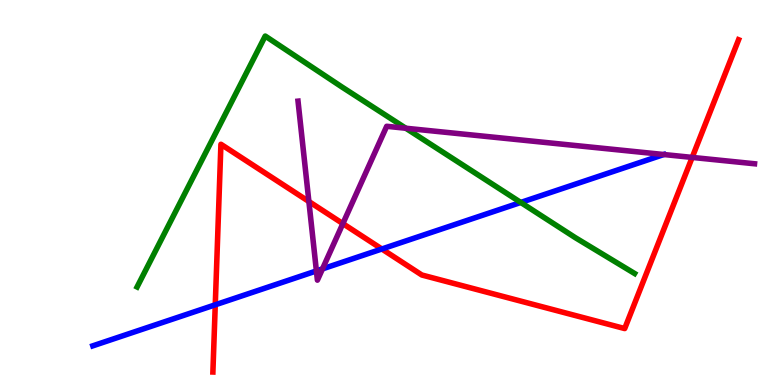[{'lines': ['blue', 'red'], 'intersections': [{'x': 2.78, 'y': 2.08}, {'x': 4.93, 'y': 3.53}]}, {'lines': ['green', 'red'], 'intersections': []}, {'lines': ['purple', 'red'], 'intersections': [{'x': 3.99, 'y': 4.77}, {'x': 4.42, 'y': 4.19}, {'x': 8.93, 'y': 5.91}]}, {'lines': ['blue', 'green'], 'intersections': [{'x': 6.72, 'y': 4.74}]}, {'lines': ['blue', 'purple'], 'intersections': [{'x': 4.08, 'y': 2.96}, {'x': 4.16, 'y': 3.02}]}, {'lines': ['green', 'purple'], 'intersections': [{'x': 5.24, 'y': 6.67}]}]